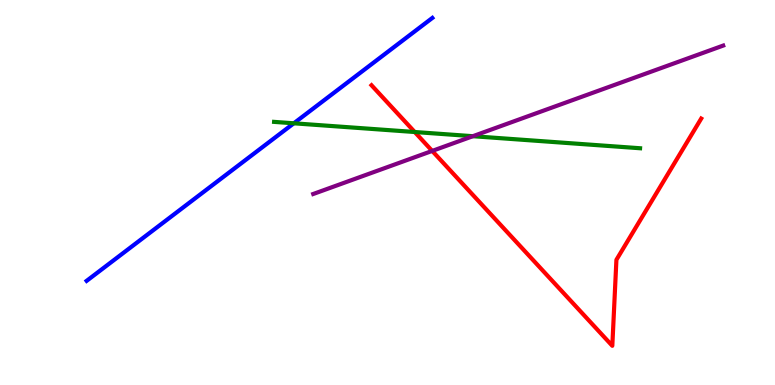[{'lines': ['blue', 'red'], 'intersections': []}, {'lines': ['green', 'red'], 'intersections': [{'x': 5.35, 'y': 6.57}]}, {'lines': ['purple', 'red'], 'intersections': [{'x': 5.58, 'y': 6.08}]}, {'lines': ['blue', 'green'], 'intersections': [{'x': 3.79, 'y': 6.8}]}, {'lines': ['blue', 'purple'], 'intersections': []}, {'lines': ['green', 'purple'], 'intersections': [{'x': 6.1, 'y': 6.46}]}]